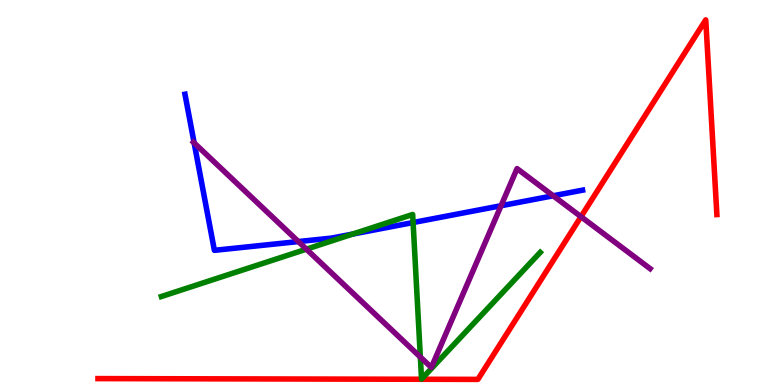[{'lines': ['blue', 'red'], 'intersections': []}, {'lines': ['green', 'red'], 'intersections': []}, {'lines': ['purple', 'red'], 'intersections': [{'x': 7.5, 'y': 4.37}]}, {'lines': ['blue', 'green'], 'intersections': [{'x': 4.55, 'y': 3.92}, {'x': 5.33, 'y': 4.22}]}, {'lines': ['blue', 'purple'], 'intersections': [{'x': 2.51, 'y': 6.29}, {'x': 3.85, 'y': 3.73}, {'x': 6.47, 'y': 4.66}, {'x': 7.14, 'y': 4.91}]}, {'lines': ['green', 'purple'], 'intersections': [{'x': 3.95, 'y': 3.53}, {'x': 5.42, 'y': 0.726}]}]